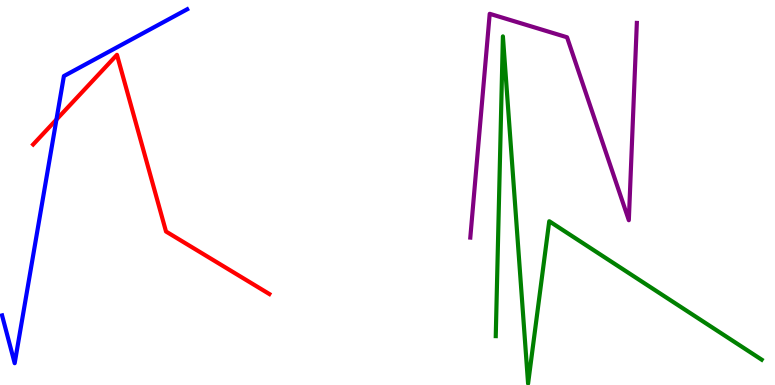[{'lines': ['blue', 'red'], 'intersections': [{'x': 0.728, 'y': 6.89}]}, {'lines': ['green', 'red'], 'intersections': []}, {'lines': ['purple', 'red'], 'intersections': []}, {'lines': ['blue', 'green'], 'intersections': []}, {'lines': ['blue', 'purple'], 'intersections': []}, {'lines': ['green', 'purple'], 'intersections': []}]